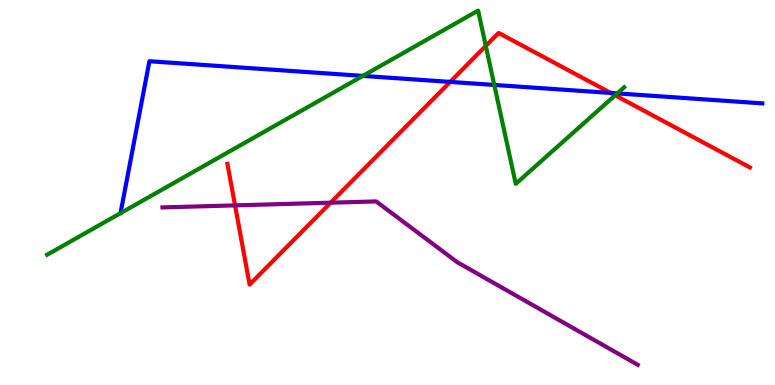[{'lines': ['blue', 'red'], 'intersections': [{'x': 5.81, 'y': 7.87}, {'x': 7.88, 'y': 7.59}]}, {'lines': ['green', 'red'], 'intersections': [{'x': 6.27, 'y': 8.81}, {'x': 7.94, 'y': 7.52}]}, {'lines': ['purple', 'red'], 'intersections': [{'x': 3.03, 'y': 4.67}, {'x': 4.27, 'y': 4.74}]}, {'lines': ['blue', 'green'], 'intersections': [{'x': 4.68, 'y': 8.03}, {'x': 6.38, 'y': 7.79}, {'x': 7.97, 'y': 7.57}]}, {'lines': ['blue', 'purple'], 'intersections': []}, {'lines': ['green', 'purple'], 'intersections': []}]